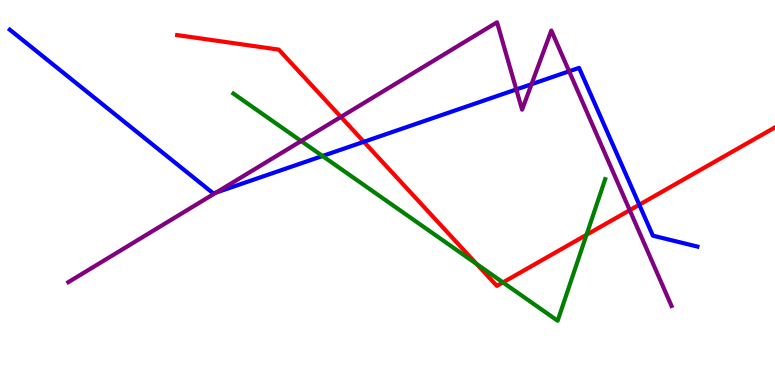[{'lines': ['blue', 'red'], 'intersections': [{'x': 4.69, 'y': 6.32}, {'x': 8.25, 'y': 4.68}]}, {'lines': ['green', 'red'], 'intersections': [{'x': 6.15, 'y': 3.14}, {'x': 6.49, 'y': 2.66}, {'x': 7.57, 'y': 3.9}]}, {'lines': ['purple', 'red'], 'intersections': [{'x': 4.4, 'y': 6.96}, {'x': 8.13, 'y': 4.54}]}, {'lines': ['blue', 'green'], 'intersections': [{'x': 4.16, 'y': 5.95}]}, {'lines': ['blue', 'purple'], 'intersections': [{'x': 2.79, 'y': 5.0}, {'x': 6.66, 'y': 7.68}, {'x': 6.86, 'y': 7.81}, {'x': 7.34, 'y': 8.15}]}, {'lines': ['green', 'purple'], 'intersections': [{'x': 3.89, 'y': 6.34}]}]